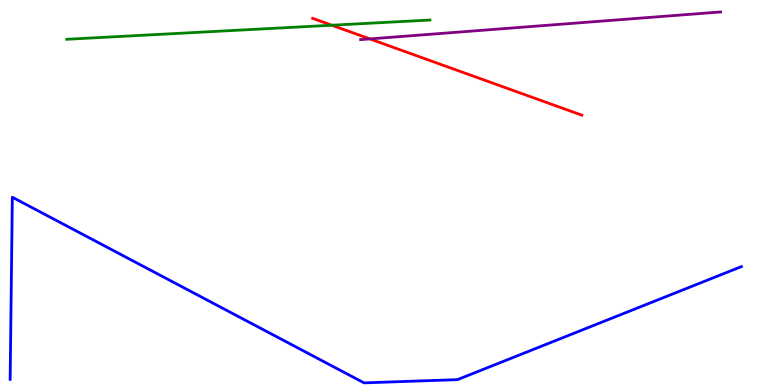[{'lines': ['blue', 'red'], 'intersections': []}, {'lines': ['green', 'red'], 'intersections': [{'x': 4.28, 'y': 9.34}]}, {'lines': ['purple', 'red'], 'intersections': [{'x': 4.77, 'y': 8.99}]}, {'lines': ['blue', 'green'], 'intersections': []}, {'lines': ['blue', 'purple'], 'intersections': []}, {'lines': ['green', 'purple'], 'intersections': []}]